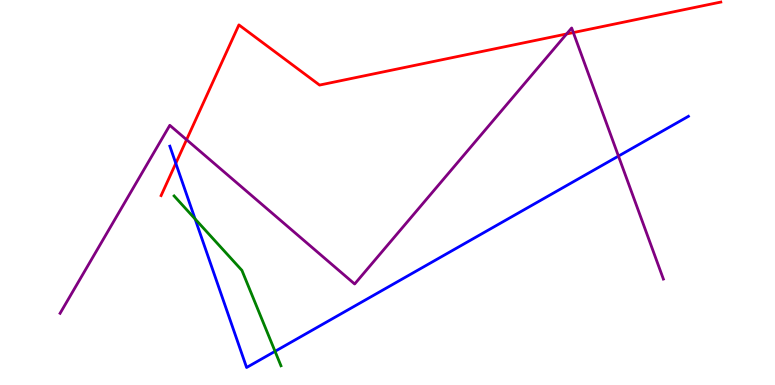[{'lines': ['blue', 'red'], 'intersections': [{'x': 2.27, 'y': 5.76}]}, {'lines': ['green', 'red'], 'intersections': []}, {'lines': ['purple', 'red'], 'intersections': [{'x': 2.41, 'y': 6.37}, {'x': 7.31, 'y': 9.12}, {'x': 7.4, 'y': 9.15}]}, {'lines': ['blue', 'green'], 'intersections': [{'x': 2.52, 'y': 4.31}, {'x': 3.55, 'y': 0.875}]}, {'lines': ['blue', 'purple'], 'intersections': [{'x': 7.98, 'y': 5.95}]}, {'lines': ['green', 'purple'], 'intersections': []}]